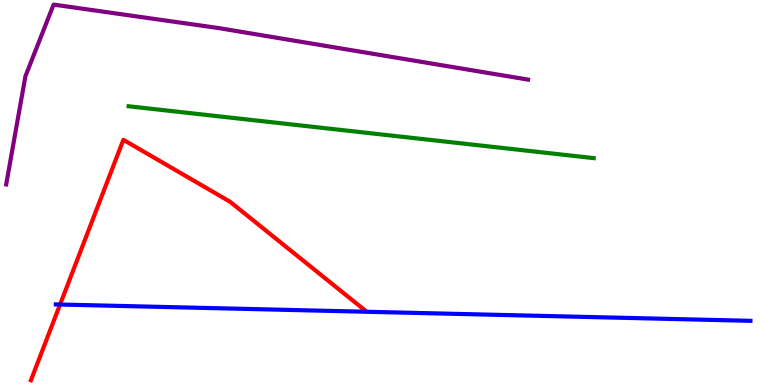[{'lines': ['blue', 'red'], 'intersections': [{'x': 0.775, 'y': 2.09}]}, {'lines': ['green', 'red'], 'intersections': []}, {'lines': ['purple', 'red'], 'intersections': []}, {'lines': ['blue', 'green'], 'intersections': []}, {'lines': ['blue', 'purple'], 'intersections': []}, {'lines': ['green', 'purple'], 'intersections': []}]